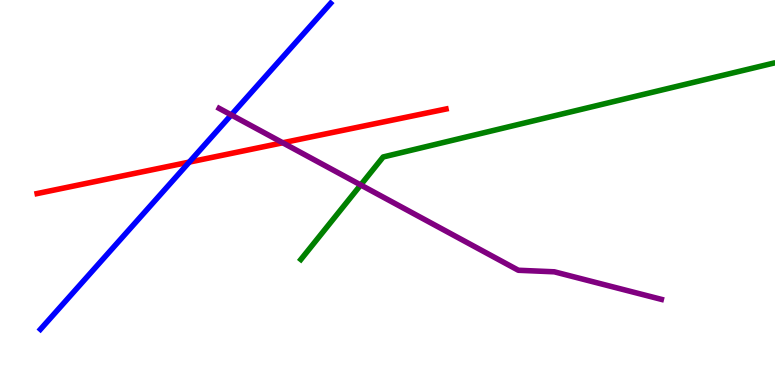[{'lines': ['blue', 'red'], 'intersections': [{'x': 2.44, 'y': 5.79}]}, {'lines': ['green', 'red'], 'intersections': []}, {'lines': ['purple', 'red'], 'intersections': [{'x': 3.65, 'y': 6.29}]}, {'lines': ['blue', 'green'], 'intersections': []}, {'lines': ['blue', 'purple'], 'intersections': [{'x': 2.98, 'y': 7.01}]}, {'lines': ['green', 'purple'], 'intersections': [{'x': 4.65, 'y': 5.2}]}]